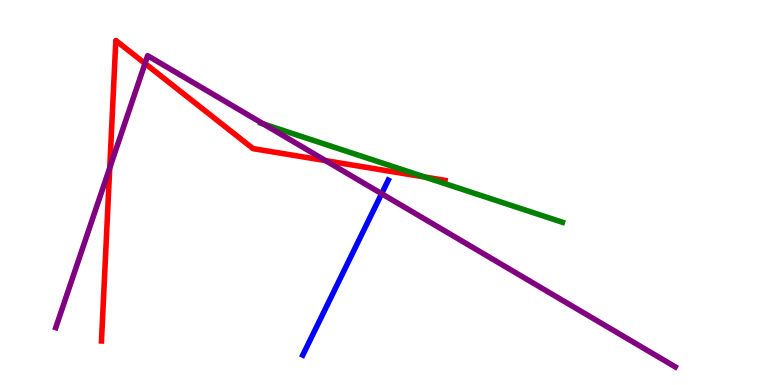[{'lines': ['blue', 'red'], 'intersections': []}, {'lines': ['green', 'red'], 'intersections': [{'x': 5.48, 'y': 5.4}]}, {'lines': ['purple', 'red'], 'intersections': [{'x': 1.42, 'y': 5.64}, {'x': 1.87, 'y': 8.35}, {'x': 4.2, 'y': 5.83}]}, {'lines': ['blue', 'green'], 'intersections': []}, {'lines': ['blue', 'purple'], 'intersections': [{'x': 4.92, 'y': 4.97}]}, {'lines': ['green', 'purple'], 'intersections': [{'x': 3.4, 'y': 6.78}]}]